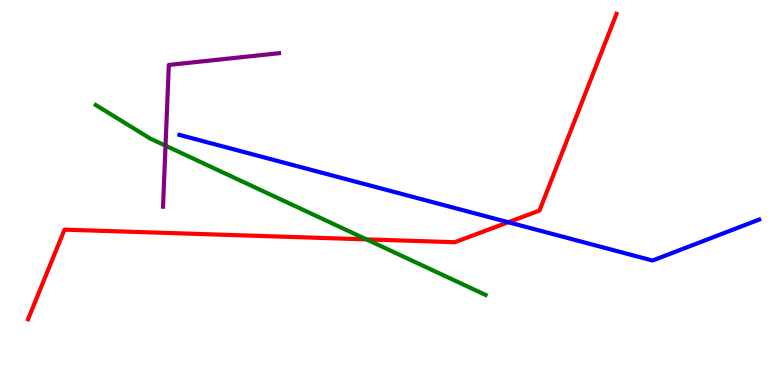[{'lines': ['blue', 'red'], 'intersections': [{'x': 6.56, 'y': 4.23}]}, {'lines': ['green', 'red'], 'intersections': [{'x': 4.73, 'y': 3.78}]}, {'lines': ['purple', 'red'], 'intersections': []}, {'lines': ['blue', 'green'], 'intersections': []}, {'lines': ['blue', 'purple'], 'intersections': []}, {'lines': ['green', 'purple'], 'intersections': [{'x': 2.14, 'y': 6.22}]}]